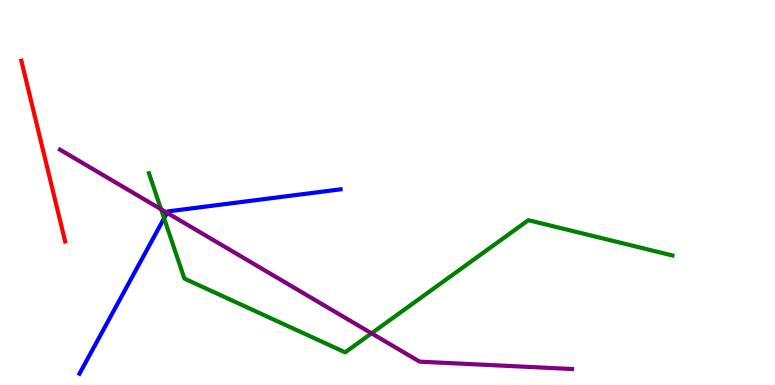[{'lines': ['blue', 'red'], 'intersections': []}, {'lines': ['green', 'red'], 'intersections': []}, {'lines': ['purple', 'red'], 'intersections': []}, {'lines': ['blue', 'green'], 'intersections': [{'x': 2.12, 'y': 4.33}]}, {'lines': ['blue', 'purple'], 'intersections': [{'x': 2.16, 'y': 4.47}]}, {'lines': ['green', 'purple'], 'intersections': [{'x': 2.08, 'y': 4.56}, {'x': 4.79, 'y': 1.34}]}]